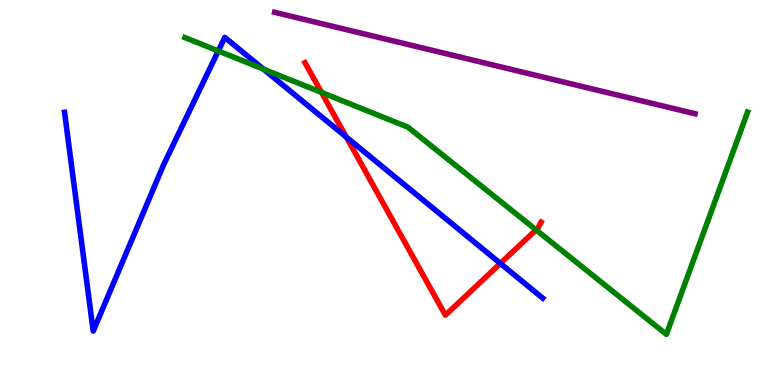[{'lines': ['blue', 'red'], 'intersections': [{'x': 4.47, 'y': 6.44}, {'x': 6.46, 'y': 3.16}]}, {'lines': ['green', 'red'], 'intersections': [{'x': 4.15, 'y': 7.6}, {'x': 6.92, 'y': 4.03}]}, {'lines': ['purple', 'red'], 'intersections': []}, {'lines': ['blue', 'green'], 'intersections': [{'x': 2.82, 'y': 8.68}, {'x': 3.4, 'y': 8.2}]}, {'lines': ['blue', 'purple'], 'intersections': []}, {'lines': ['green', 'purple'], 'intersections': []}]